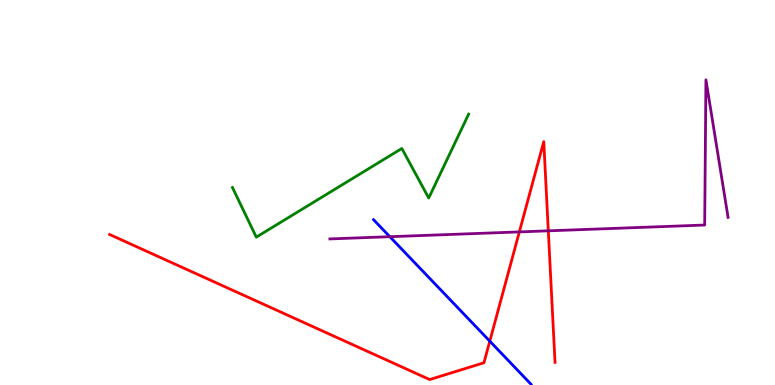[{'lines': ['blue', 'red'], 'intersections': [{'x': 6.32, 'y': 1.14}]}, {'lines': ['green', 'red'], 'intersections': []}, {'lines': ['purple', 'red'], 'intersections': [{'x': 6.7, 'y': 3.98}, {'x': 7.07, 'y': 4.0}]}, {'lines': ['blue', 'green'], 'intersections': []}, {'lines': ['blue', 'purple'], 'intersections': [{'x': 5.03, 'y': 3.85}]}, {'lines': ['green', 'purple'], 'intersections': []}]